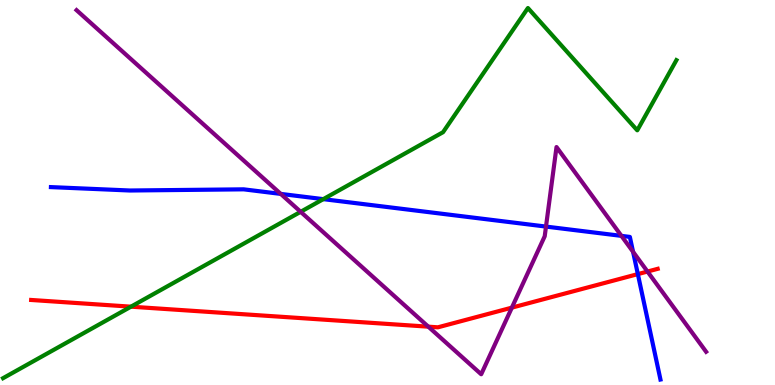[{'lines': ['blue', 'red'], 'intersections': [{'x': 8.23, 'y': 2.88}]}, {'lines': ['green', 'red'], 'intersections': [{'x': 1.69, 'y': 2.03}]}, {'lines': ['purple', 'red'], 'intersections': [{'x': 5.53, 'y': 1.52}, {'x': 6.6, 'y': 2.01}, {'x': 8.35, 'y': 2.95}]}, {'lines': ['blue', 'green'], 'intersections': [{'x': 4.17, 'y': 4.83}]}, {'lines': ['blue', 'purple'], 'intersections': [{'x': 3.62, 'y': 4.96}, {'x': 7.05, 'y': 4.11}, {'x': 8.02, 'y': 3.87}, {'x': 8.17, 'y': 3.46}]}, {'lines': ['green', 'purple'], 'intersections': [{'x': 3.88, 'y': 4.5}]}]